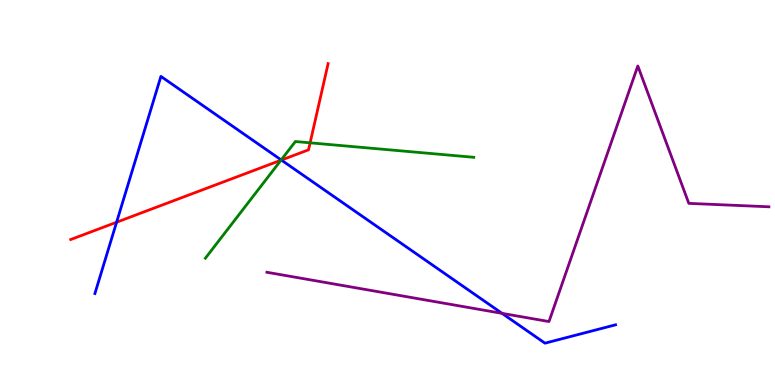[{'lines': ['blue', 'red'], 'intersections': [{'x': 1.5, 'y': 4.23}, {'x': 3.63, 'y': 5.84}]}, {'lines': ['green', 'red'], 'intersections': [{'x': 3.63, 'y': 5.84}, {'x': 4.0, 'y': 6.29}]}, {'lines': ['purple', 'red'], 'intersections': []}, {'lines': ['blue', 'green'], 'intersections': [{'x': 3.63, 'y': 5.85}]}, {'lines': ['blue', 'purple'], 'intersections': [{'x': 6.48, 'y': 1.86}]}, {'lines': ['green', 'purple'], 'intersections': []}]